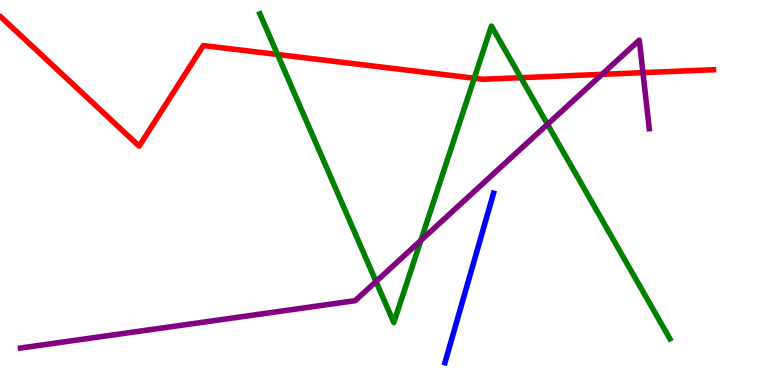[{'lines': ['blue', 'red'], 'intersections': []}, {'lines': ['green', 'red'], 'intersections': [{'x': 3.58, 'y': 8.58}, {'x': 6.12, 'y': 7.97}, {'x': 6.72, 'y': 7.98}]}, {'lines': ['purple', 'red'], 'intersections': [{'x': 7.77, 'y': 8.07}, {'x': 8.3, 'y': 8.11}]}, {'lines': ['blue', 'green'], 'intersections': []}, {'lines': ['blue', 'purple'], 'intersections': []}, {'lines': ['green', 'purple'], 'intersections': [{'x': 4.85, 'y': 2.69}, {'x': 5.43, 'y': 3.75}, {'x': 7.06, 'y': 6.77}]}]